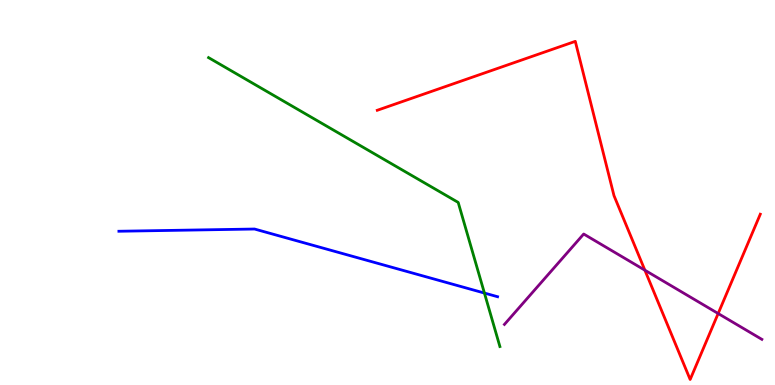[{'lines': ['blue', 'red'], 'intersections': []}, {'lines': ['green', 'red'], 'intersections': []}, {'lines': ['purple', 'red'], 'intersections': [{'x': 8.32, 'y': 2.98}, {'x': 9.27, 'y': 1.86}]}, {'lines': ['blue', 'green'], 'intersections': [{'x': 6.25, 'y': 2.39}]}, {'lines': ['blue', 'purple'], 'intersections': []}, {'lines': ['green', 'purple'], 'intersections': []}]